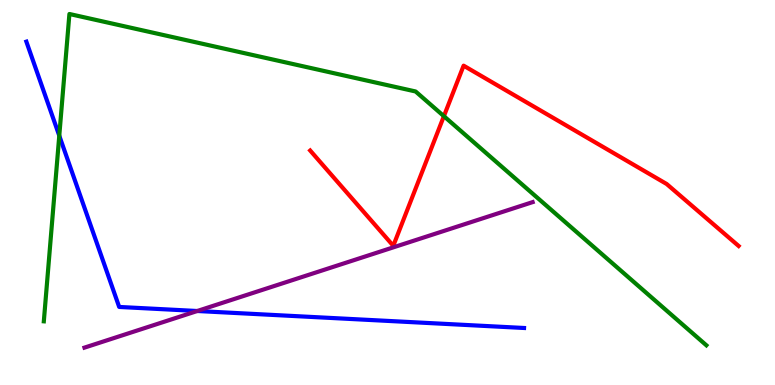[{'lines': ['blue', 'red'], 'intersections': []}, {'lines': ['green', 'red'], 'intersections': [{'x': 5.73, 'y': 6.98}]}, {'lines': ['purple', 'red'], 'intersections': []}, {'lines': ['blue', 'green'], 'intersections': [{'x': 0.765, 'y': 6.48}]}, {'lines': ['blue', 'purple'], 'intersections': [{'x': 2.55, 'y': 1.92}]}, {'lines': ['green', 'purple'], 'intersections': []}]